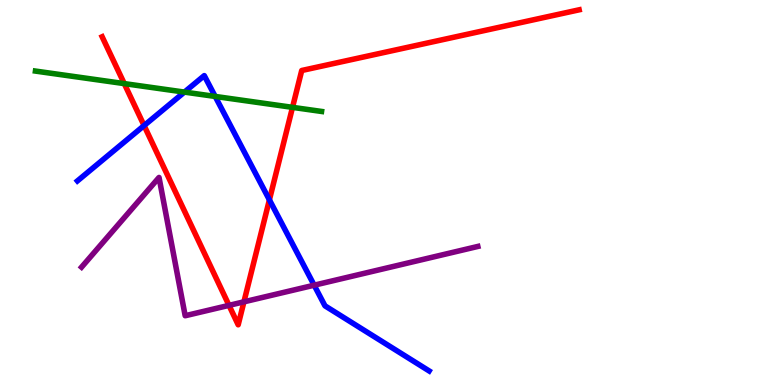[{'lines': ['blue', 'red'], 'intersections': [{'x': 1.86, 'y': 6.74}, {'x': 3.48, 'y': 4.81}]}, {'lines': ['green', 'red'], 'intersections': [{'x': 1.6, 'y': 7.83}, {'x': 3.77, 'y': 7.21}]}, {'lines': ['purple', 'red'], 'intersections': [{'x': 2.95, 'y': 2.07}, {'x': 3.15, 'y': 2.16}]}, {'lines': ['blue', 'green'], 'intersections': [{'x': 2.38, 'y': 7.61}, {'x': 2.78, 'y': 7.5}]}, {'lines': ['blue', 'purple'], 'intersections': [{'x': 4.05, 'y': 2.59}]}, {'lines': ['green', 'purple'], 'intersections': []}]